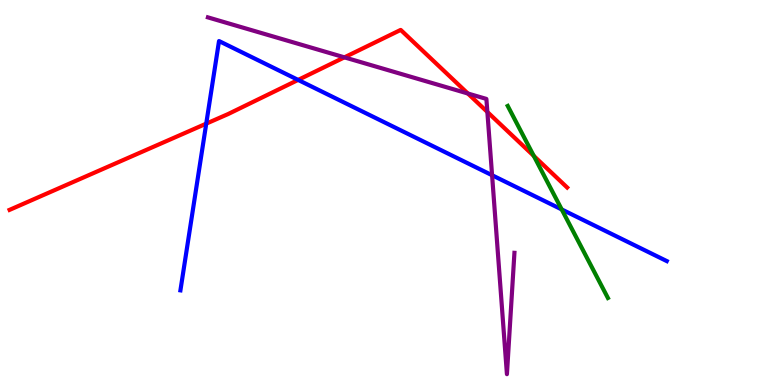[{'lines': ['blue', 'red'], 'intersections': [{'x': 2.66, 'y': 6.79}, {'x': 3.85, 'y': 7.92}]}, {'lines': ['green', 'red'], 'intersections': [{'x': 6.89, 'y': 5.95}]}, {'lines': ['purple', 'red'], 'intersections': [{'x': 4.44, 'y': 8.51}, {'x': 6.04, 'y': 7.57}, {'x': 6.29, 'y': 7.09}]}, {'lines': ['blue', 'green'], 'intersections': [{'x': 7.25, 'y': 4.56}]}, {'lines': ['blue', 'purple'], 'intersections': [{'x': 6.35, 'y': 5.45}]}, {'lines': ['green', 'purple'], 'intersections': []}]